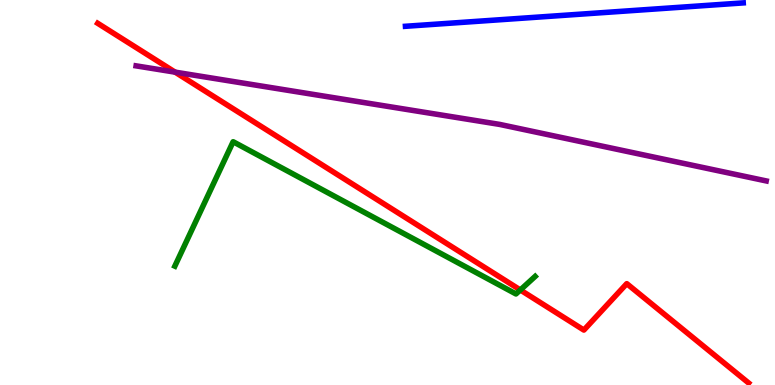[{'lines': ['blue', 'red'], 'intersections': []}, {'lines': ['green', 'red'], 'intersections': [{'x': 6.71, 'y': 2.47}]}, {'lines': ['purple', 'red'], 'intersections': [{'x': 2.26, 'y': 8.13}]}, {'lines': ['blue', 'green'], 'intersections': []}, {'lines': ['blue', 'purple'], 'intersections': []}, {'lines': ['green', 'purple'], 'intersections': []}]